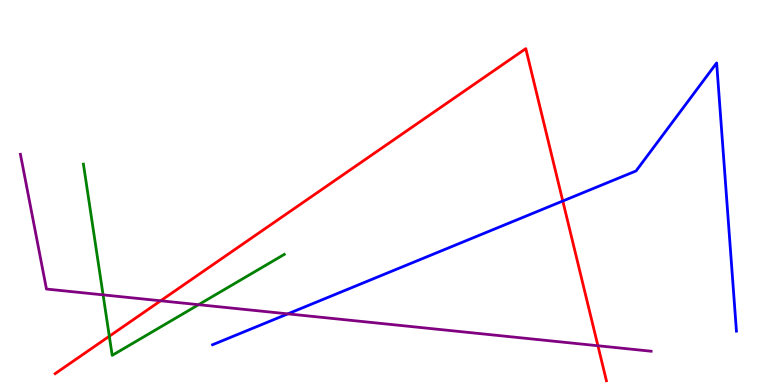[{'lines': ['blue', 'red'], 'intersections': [{'x': 7.26, 'y': 4.78}]}, {'lines': ['green', 'red'], 'intersections': [{'x': 1.41, 'y': 1.27}]}, {'lines': ['purple', 'red'], 'intersections': [{'x': 2.07, 'y': 2.19}, {'x': 7.72, 'y': 1.02}]}, {'lines': ['blue', 'green'], 'intersections': []}, {'lines': ['blue', 'purple'], 'intersections': [{'x': 3.71, 'y': 1.85}]}, {'lines': ['green', 'purple'], 'intersections': [{'x': 1.33, 'y': 2.34}, {'x': 2.56, 'y': 2.09}]}]